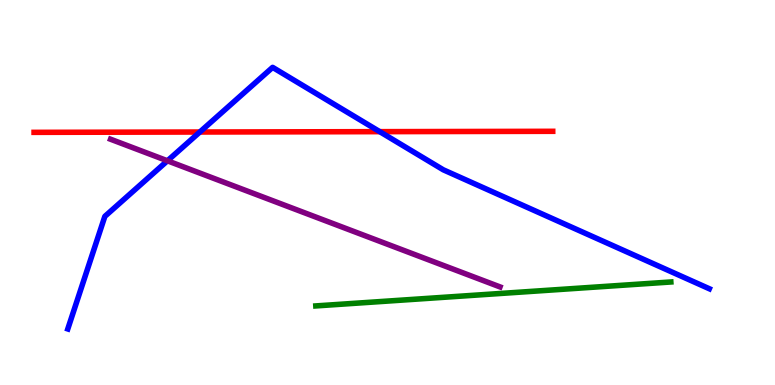[{'lines': ['blue', 'red'], 'intersections': [{'x': 2.58, 'y': 6.57}, {'x': 4.9, 'y': 6.58}]}, {'lines': ['green', 'red'], 'intersections': []}, {'lines': ['purple', 'red'], 'intersections': []}, {'lines': ['blue', 'green'], 'intersections': []}, {'lines': ['blue', 'purple'], 'intersections': [{'x': 2.16, 'y': 5.82}]}, {'lines': ['green', 'purple'], 'intersections': []}]